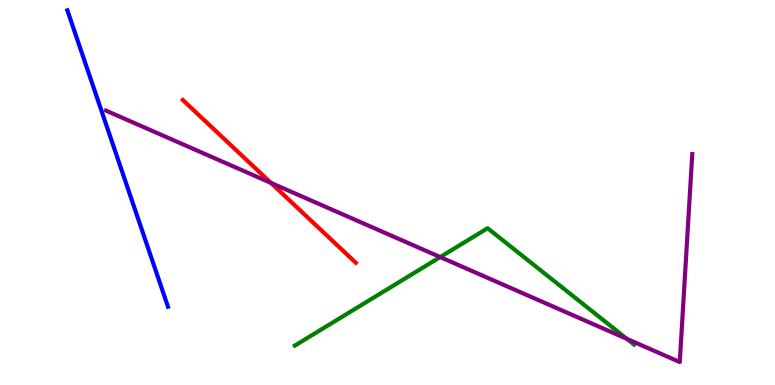[{'lines': ['blue', 'red'], 'intersections': []}, {'lines': ['green', 'red'], 'intersections': []}, {'lines': ['purple', 'red'], 'intersections': [{'x': 3.5, 'y': 5.25}]}, {'lines': ['blue', 'green'], 'intersections': []}, {'lines': ['blue', 'purple'], 'intersections': []}, {'lines': ['green', 'purple'], 'intersections': [{'x': 5.68, 'y': 3.32}, {'x': 8.09, 'y': 1.2}]}]